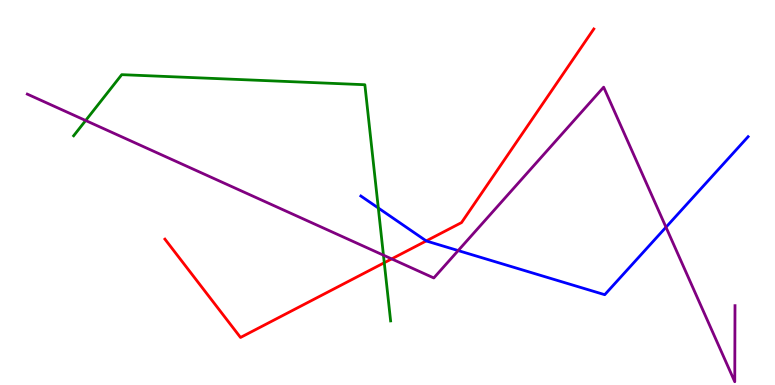[{'lines': ['blue', 'red'], 'intersections': [{'x': 5.5, 'y': 3.74}]}, {'lines': ['green', 'red'], 'intersections': [{'x': 4.96, 'y': 3.18}]}, {'lines': ['purple', 'red'], 'intersections': [{'x': 5.05, 'y': 3.28}]}, {'lines': ['blue', 'green'], 'intersections': [{'x': 4.88, 'y': 4.6}]}, {'lines': ['blue', 'purple'], 'intersections': [{'x': 5.91, 'y': 3.49}, {'x': 8.59, 'y': 4.1}]}, {'lines': ['green', 'purple'], 'intersections': [{'x': 1.11, 'y': 6.87}, {'x': 4.95, 'y': 3.37}]}]